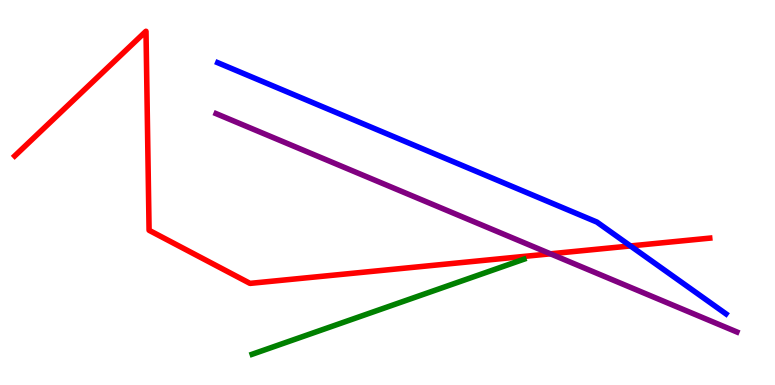[{'lines': ['blue', 'red'], 'intersections': [{'x': 8.14, 'y': 3.61}]}, {'lines': ['green', 'red'], 'intersections': []}, {'lines': ['purple', 'red'], 'intersections': [{'x': 7.1, 'y': 3.41}]}, {'lines': ['blue', 'green'], 'intersections': []}, {'lines': ['blue', 'purple'], 'intersections': []}, {'lines': ['green', 'purple'], 'intersections': []}]